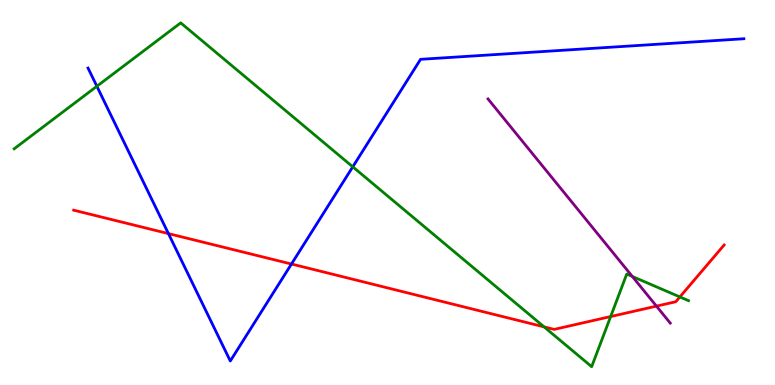[{'lines': ['blue', 'red'], 'intersections': [{'x': 2.17, 'y': 3.93}, {'x': 3.76, 'y': 3.14}]}, {'lines': ['green', 'red'], 'intersections': [{'x': 7.02, 'y': 1.51}, {'x': 7.88, 'y': 1.78}, {'x': 8.77, 'y': 2.29}]}, {'lines': ['purple', 'red'], 'intersections': [{'x': 8.47, 'y': 2.05}]}, {'lines': ['blue', 'green'], 'intersections': [{'x': 1.25, 'y': 7.76}, {'x': 4.55, 'y': 5.67}]}, {'lines': ['blue', 'purple'], 'intersections': []}, {'lines': ['green', 'purple'], 'intersections': [{'x': 8.16, 'y': 2.82}]}]